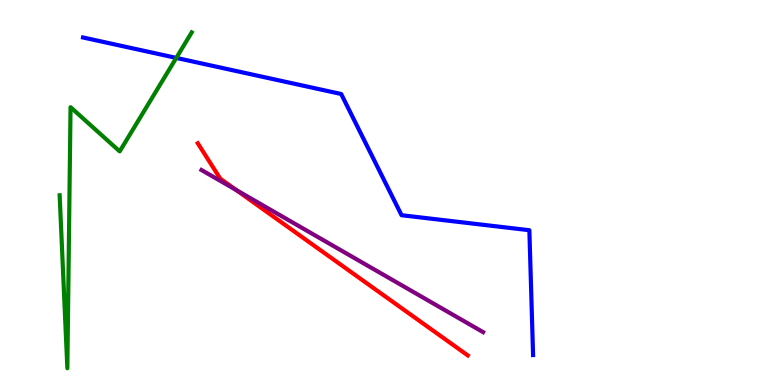[{'lines': ['blue', 'red'], 'intersections': []}, {'lines': ['green', 'red'], 'intersections': []}, {'lines': ['purple', 'red'], 'intersections': [{'x': 3.05, 'y': 5.07}]}, {'lines': ['blue', 'green'], 'intersections': [{'x': 2.27, 'y': 8.5}]}, {'lines': ['blue', 'purple'], 'intersections': []}, {'lines': ['green', 'purple'], 'intersections': []}]